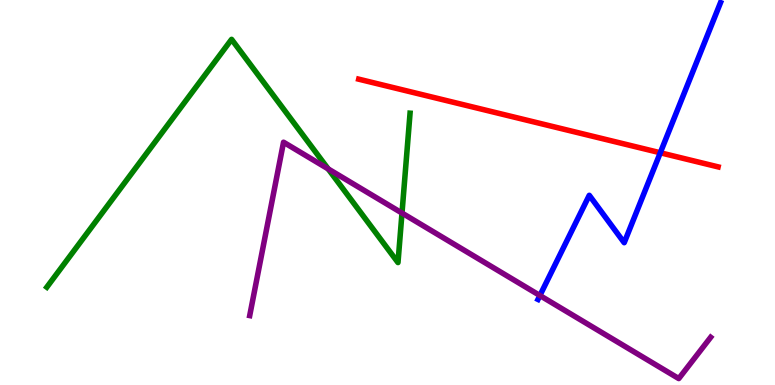[{'lines': ['blue', 'red'], 'intersections': [{'x': 8.52, 'y': 6.03}]}, {'lines': ['green', 'red'], 'intersections': []}, {'lines': ['purple', 'red'], 'intersections': []}, {'lines': ['blue', 'green'], 'intersections': []}, {'lines': ['blue', 'purple'], 'intersections': [{'x': 6.97, 'y': 2.32}]}, {'lines': ['green', 'purple'], 'intersections': [{'x': 4.23, 'y': 5.61}, {'x': 5.19, 'y': 4.47}]}]